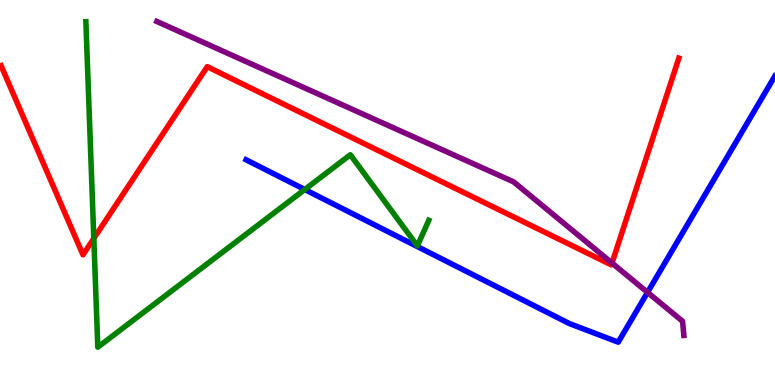[{'lines': ['blue', 'red'], 'intersections': []}, {'lines': ['green', 'red'], 'intersections': [{'x': 1.21, 'y': 3.81}]}, {'lines': ['purple', 'red'], 'intersections': [{'x': 7.9, 'y': 3.17}]}, {'lines': ['blue', 'green'], 'intersections': [{'x': 3.93, 'y': 5.08}]}, {'lines': ['blue', 'purple'], 'intersections': [{'x': 8.36, 'y': 2.41}]}, {'lines': ['green', 'purple'], 'intersections': []}]